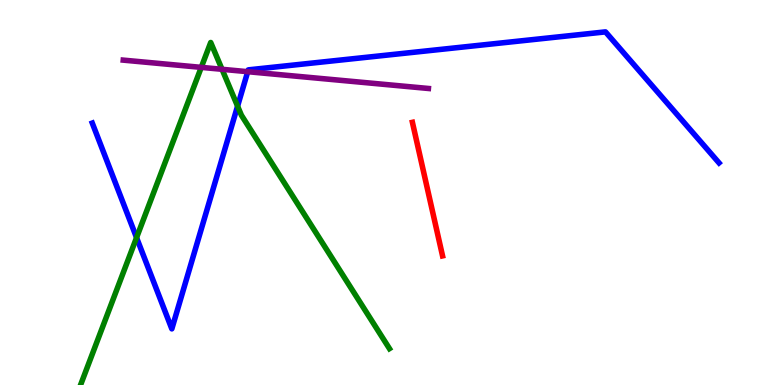[{'lines': ['blue', 'red'], 'intersections': []}, {'lines': ['green', 'red'], 'intersections': []}, {'lines': ['purple', 'red'], 'intersections': []}, {'lines': ['blue', 'green'], 'intersections': [{'x': 1.76, 'y': 3.83}, {'x': 3.07, 'y': 7.24}]}, {'lines': ['blue', 'purple'], 'intersections': [{'x': 3.2, 'y': 8.14}]}, {'lines': ['green', 'purple'], 'intersections': [{'x': 2.6, 'y': 8.25}, {'x': 2.86, 'y': 8.2}]}]